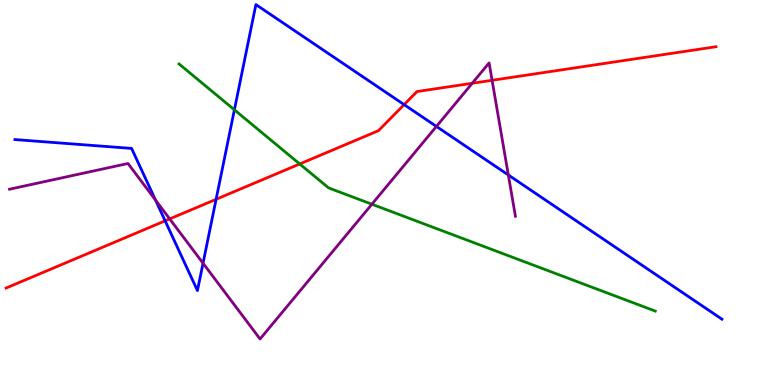[{'lines': ['blue', 'red'], 'intersections': [{'x': 2.13, 'y': 4.26}, {'x': 2.79, 'y': 4.82}, {'x': 5.21, 'y': 7.28}]}, {'lines': ['green', 'red'], 'intersections': [{'x': 3.87, 'y': 5.74}]}, {'lines': ['purple', 'red'], 'intersections': [{'x': 2.19, 'y': 4.31}, {'x': 6.09, 'y': 7.84}, {'x': 6.35, 'y': 7.91}]}, {'lines': ['blue', 'green'], 'intersections': [{'x': 3.02, 'y': 7.15}]}, {'lines': ['blue', 'purple'], 'intersections': [{'x': 2.01, 'y': 4.8}, {'x': 2.62, 'y': 3.16}, {'x': 5.63, 'y': 6.72}, {'x': 6.56, 'y': 5.46}]}, {'lines': ['green', 'purple'], 'intersections': [{'x': 4.8, 'y': 4.7}]}]